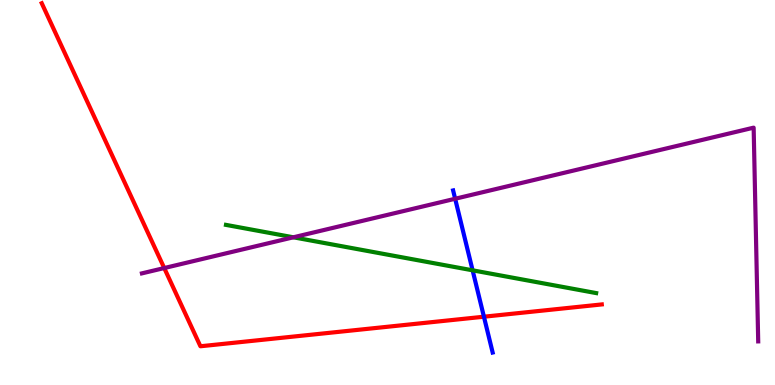[{'lines': ['blue', 'red'], 'intersections': [{'x': 6.24, 'y': 1.77}]}, {'lines': ['green', 'red'], 'intersections': []}, {'lines': ['purple', 'red'], 'intersections': [{'x': 2.12, 'y': 3.04}]}, {'lines': ['blue', 'green'], 'intersections': [{'x': 6.1, 'y': 2.98}]}, {'lines': ['blue', 'purple'], 'intersections': [{'x': 5.87, 'y': 4.84}]}, {'lines': ['green', 'purple'], 'intersections': [{'x': 3.79, 'y': 3.84}]}]